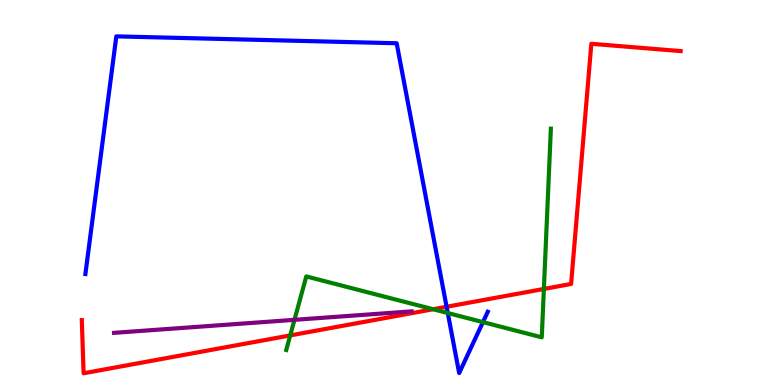[{'lines': ['blue', 'red'], 'intersections': [{'x': 5.76, 'y': 2.03}]}, {'lines': ['green', 'red'], 'intersections': [{'x': 3.74, 'y': 1.29}, {'x': 5.59, 'y': 1.97}, {'x': 7.02, 'y': 2.49}]}, {'lines': ['purple', 'red'], 'intersections': []}, {'lines': ['blue', 'green'], 'intersections': [{'x': 5.78, 'y': 1.87}, {'x': 6.23, 'y': 1.63}]}, {'lines': ['blue', 'purple'], 'intersections': []}, {'lines': ['green', 'purple'], 'intersections': [{'x': 3.8, 'y': 1.69}]}]